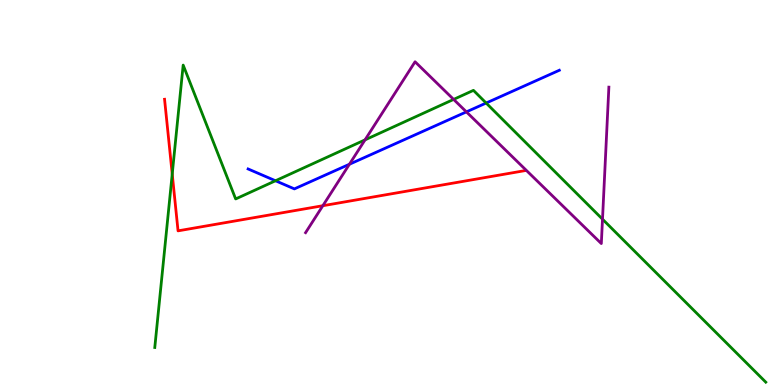[{'lines': ['blue', 'red'], 'intersections': []}, {'lines': ['green', 'red'], 'intersections': [{'x': 2.22, 'y': 5.48}]}, {'lines': ['purple', 'red'], 'intersections': [{'x': 4.17, 'y': 4.66}]}, {'lines': ['blue', 'green'], 'intersections': [{'x': 3.55, 'y': 5.31}, {'x': 6.27, 'y': 7.32}]}, {'lines': ['blue', 'purple'], 'intersections': [{'x': 4.51, 'y': 5.73}, {'x': 6.02, 'y': 7.09}]}, {'lines': ['green', 'purple'], 'intersections': [{'x': 4.71, 'y': 6.37}, {'x': 5.85, 'y': 7.42}, {'x': 7.77, 'y': 4.31}]}]